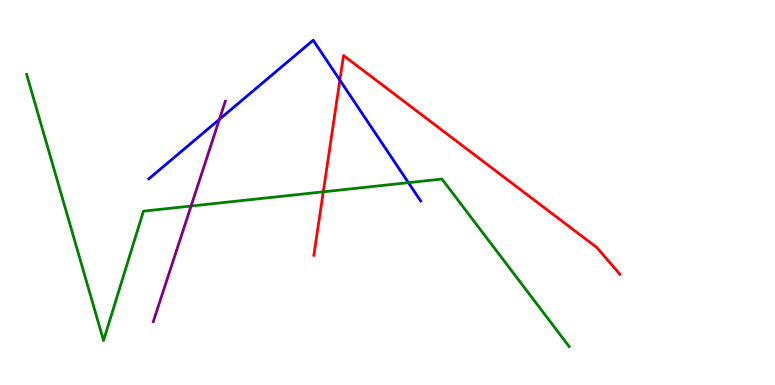[{'lines': ['blue', 'red'], 'intersections': [{'x': 4.39, 'y': 7.92}]}, {'lines': ['green', 'red'], 'intersections': [{'x': 4.17, 'y': 5.02}]}, {'lines': ['purple', 'red'], 'intersections': []}, {'lines': ['blue', 'green'], 'intersections': [{'x': 5.27, 'y': 5.26}]}, {'lines': ['blue', 'purple'], 'intersections': [{'x': 2.83, 'y': 6.9}]}, {'lines': ['green', 'purple'], 'intersections': [{'x': 2.47, 'y': 4.65}]}]